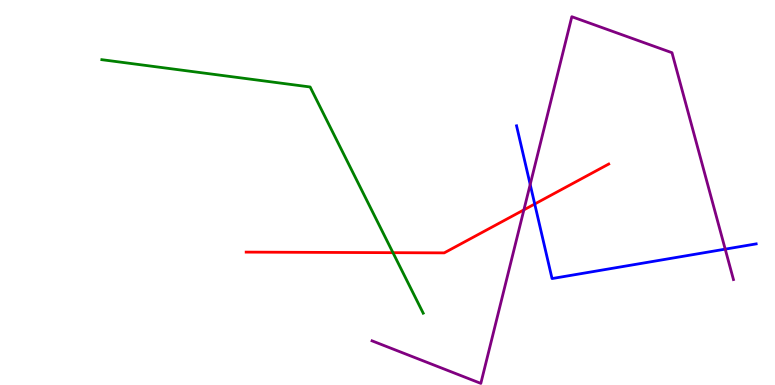[{'lines': ['blue', 'red'], 'intersections': [{'x': 6.9, 'y': 4.7}]}, {'lines': ['green', 'red'], 'intersections': [{'x': 5.07, 'y': 3.44}]}, {'lines': ['purple', 'red'], 'intersections': [{'x': 6.76, 'y': 4.55}]}, {'lines': ['blue', 'green'], 'intersections': []}, {'lines': ['blue', 'purple'], 'intersections': [{'x': 6.84, 'y': 5.21}, {'x': 9.36, 'y': 3.53}]}, {'lines': ['green', 'purple'], 'intersections': []}]